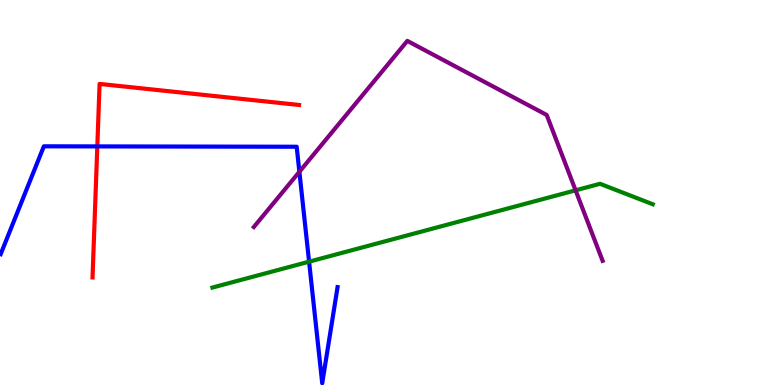[{'lines': ['blue', 'red'], 'intersections': [{'x': 1.26, 'y': 6.2}]}, {'lines': ['green', 'red'], 'intersections': []}, {'lines': ['purple', 'red'], 'intersections': []}, {'lines': ['blue', 'green'], 'intersections': [{'x': 3.99, 'y': 3.2}]}, {'lines': ['blue', 'purple'], 'intersections': [{'x': 3.86, 'y': 5.54}]}, {'lines': ['green', 'purple'], 'intersections': [{'x': 7.43, 'y': 5.06}]}]